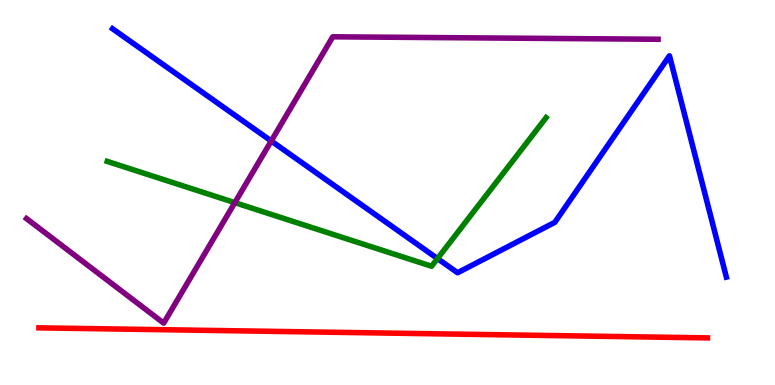[{'lines': ['blue', 'red'], 'intersections': []}, {'lines': ['green', 'red'], 'intersections': []}, {'lines': ['purple', 'red'], 'intersections': []}, {'lines': ['blue', 'green'], 'intersections': [{'x': 5.65, 'y': 3.28}]}, {'lines': ['blue', 'purple'], 'intersections': [{'x': 3.5, 'y': 6.34}]}, {'lines': ['green', 'purple'], 'intersections': [{'x': 3.03, 'y': 4.74}]}]